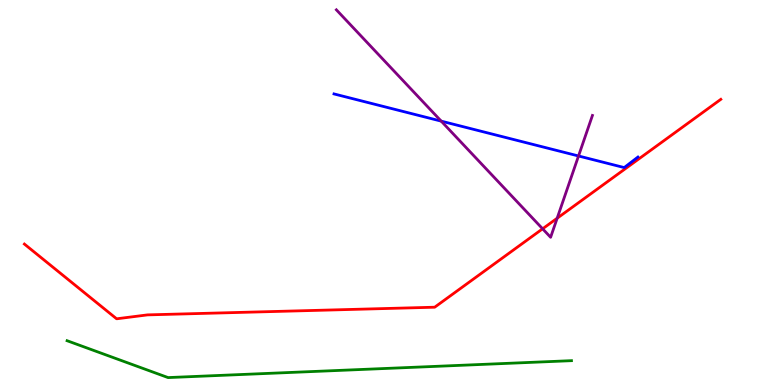[{'lines': ['blue', 'red'], 'intersections': []}, {'lines': ['green', 'red'], 'intersections': []}, {'lines': ['purple', 'red'], 'intersections': [{'x': 7.0, 'y': 4.06}, {'x': 7.19, 'y': 4.33}]}, {'lines': ['blue', 'green'], 'intersections': []}, {'lines': ['blue', 'purple'], 'intersections': [{'x': 5.69, 'y': 6.85}, {'x': 7.46, 'y': 5.95}]}, {'lines': ['green', 'purple'], 'intersections': []}]